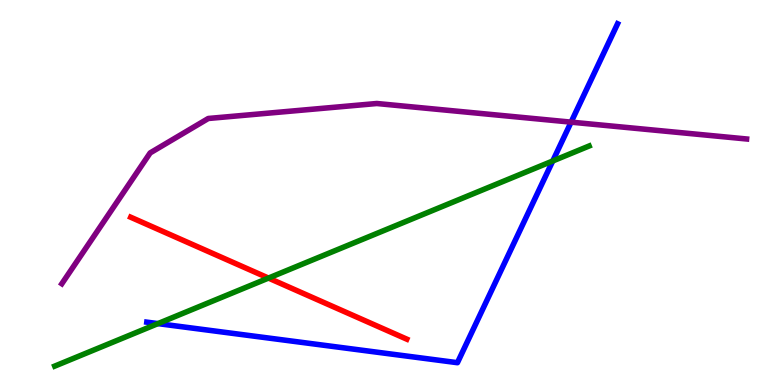[{'lines': ['blue', 'red'], 'intersections': []}, {'lines': ['green', 'red'], 'intersections': [{'x': 3.46, 'y': 2.78}]}, {'lines': ['purple', 'red'], 'intersections': []}, {'lines': ['blue', 'green'], 'intersections': [{'x': 2.04, 'y': 1.59}, {'x': 7.13, 'y': 5.82}]}, {'lines': ['blue', 'purple'], 'intersections': [{'x': 7.37, 'y': 6.83}]}, {'lines': ['green', 'purple'], 'intersections': []}]